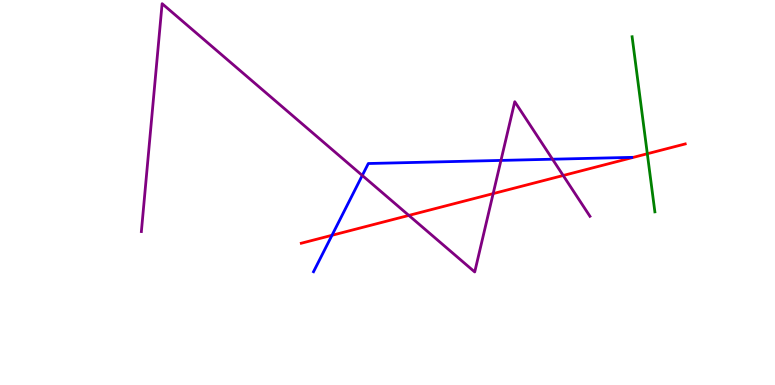[{'lines': ['blue', 'red'], 'intersections': [{'x': 4.28, 'y': 3.89}]}, {'lines': ['green', 'red'], 'intersections': [{'x': 8.35, 'y': 6.01}]}, {'lines': ['purple', 'red'], 'intersections': [{'x': 5.28, 'y': 4.4}, {'x': 6.36, 'y': 4.97}, {'x': 7.27, 'y': 5.44}]}, {'lines': ['blue', 'green'], 'intersections': []}, {'lines': ['blue', 'purple'], 'intersections': [{'x': 4.67, 'y': 5.44}, {'x': 6.46, 'y': 5.83}, {'x': 7.13, 'y': 5.86}]}, {'lines': ['green', 'purple'], 'intersections': []}]